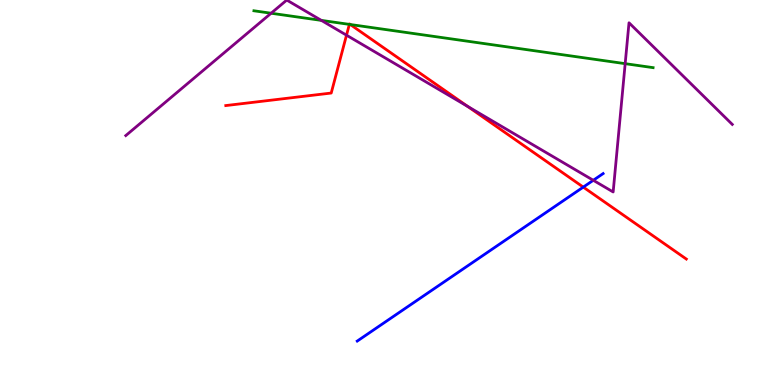[{'lines': ['blue', 'red'], 'intersections': [{'x': 7.53, 'y': 5.14}]}, {'lines': ['green', 'red'], 'intersections': [{'x': 4.51, 'y': 9.37}, {'x': 4.52, 'y': 9.36}]}, {'lines': ['purple', 'red'], 'intersections': [{'x': 4.47, 'y': 9.09}, {'x': 6.03, 'y': 7.24}]}, {'lines': ['blue', 'green'], 'intersections': []}, {'lines': ['blue', 'purple'], 'intersections': [{'x': 7.66, 'y': 5.32}]}, {'lines': ['green', 'purple'], 'intersections': [{'x': 3.5, 'y': 9.66}, {'x': 4.15, 'y': 9.47}, {'x': 8.07, 'y': 8.35}]}]